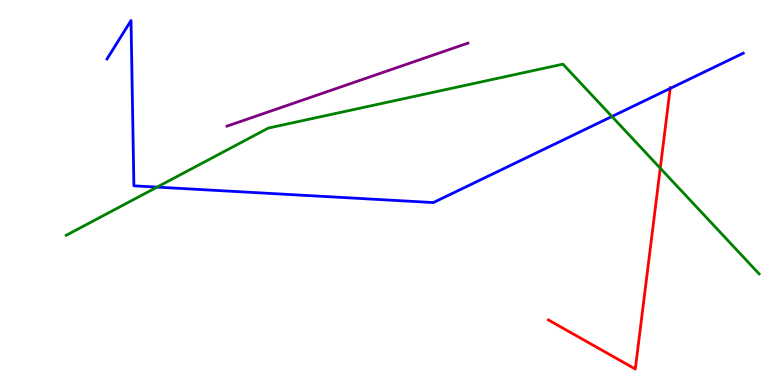[{'lines': ['blue', 'red'], 'intersections': [{'x': 8.65, 'y': 7.7}]}, {'lines': ['green', 'red'], 'intersections': [{'x': 8.52, 'y': 5.63}]}, {'lines': ['purple', 'red'], 'intersections': []}, {'lines': ['blue', 'green'], 'intersections': [{'x': 2.03, 'y': 5.14}, {'x': 7.9, 'y': 6.97}]}, {'lines': ['blue', 'purple'], 'intersections': []}, {'lines': ['green', 'purple'], 'intersections': []}]